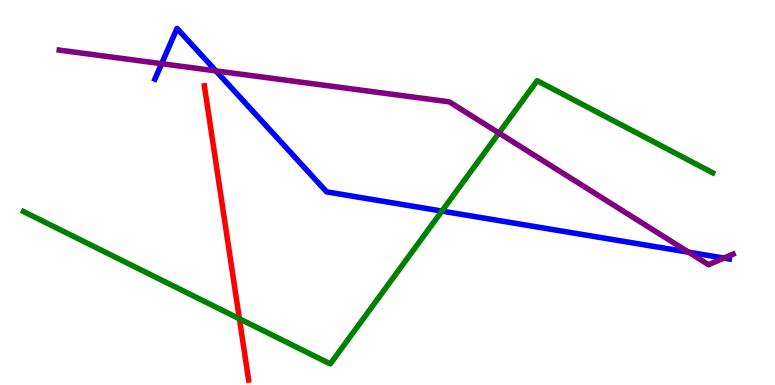[{'lines': ['blue', 'red'], 'intersections': []}, {'lines': ['green', 'red'], 'intersections': [{'x': 3.09, 'y': 1.72}]}, {'lines': ['purple', 'red'], 'intersections': []}, {'lines': ['blue', 'green'], 'intersections': [{'x': 5.7, 'y': 4.52}]}, {'lines': ['blue', 'purple'], 'intersections': [{'x': 2.09, 'y': 8.35}, {'x': 2.79, 'y': 8.16}, {'x': 8.89, 'y': 3.45}, {'x': 9.34, 'y': 3.3}]}, {'lines': ['green', 'purple'], 'intersections': [{'x': 6.44, 'y': 6.54}]}]